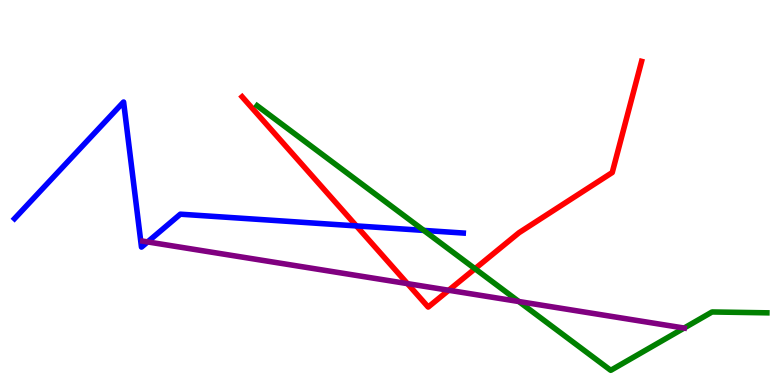[{'lines': ['blue', 'red'], 'intersections': [{'x': 4.6, 'y': 4.13}]}, {'lines': ['green', 'red'], 'intersections': [{'x': 6.13, 'y': 3.02}]}, {'lines': ['purple', 'red'], 'intersections': [{'x': 5.26, 'y': 2.63}, {'x': 5.79, 'y': 2.46}]}, {'lines': ['blue', 'green'], 'intersections': [{'x': 5.47, 'y': 4.02}]}, {'lines': ['blue', 'purple'], 'intersections': [{'x': 1.9, 'y': 3.72}]}, {'lines': ['green', 'purple'], 'intersections': [{'x': 6.69, 'y': 2.17}, {'x': 8.83, 'y': 1.48}]}]